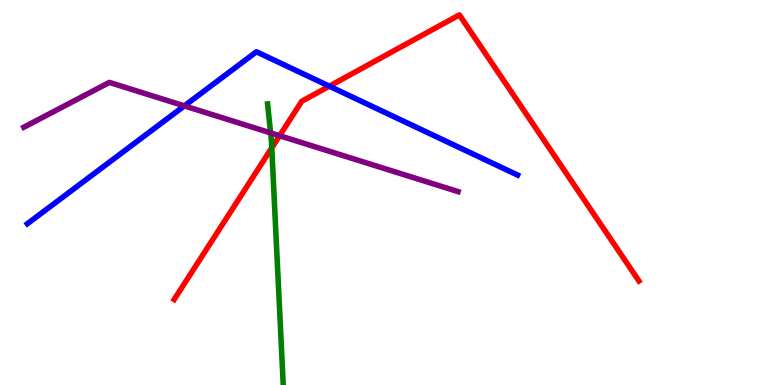[{'lines': ['blue', 'red'], 'intersections': [{'x': 4.25, 'y': 7.76}]}, {'lines': ['green', 'red'], 'intersections': [{'x': 3.51, 'y': 6.16}]}, {'lines': ['purple', 'red'], 'intersections': [{'x': 3.61, 'y': 6.48}]}, {'lines': ['blue', 'green'], 'intersections': []}, {'lines': ['blue', 'purple'], 'intersections': [{'x': 2.38, 'y': 7.25}]}, {'lines': ['green', 'purple'], 'intersections': [{'x': 3.49, 'y': 6.55}]}]